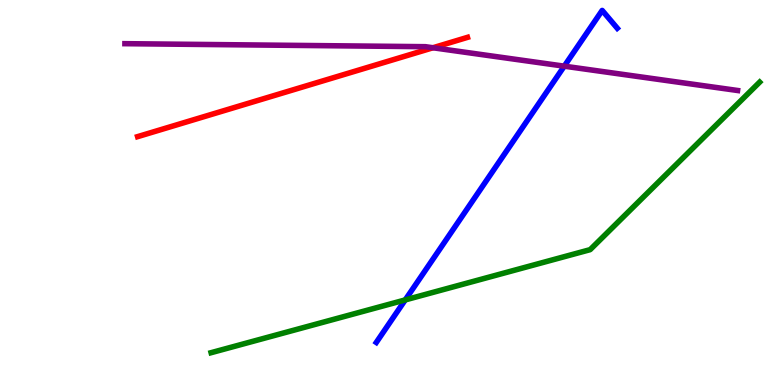[{'lines': ['blue', 'red'], 'intersections': []}, {'lines': ['green', 'red'], 'intersections': []}, {'lines': ['purple', 'red'], 'intersections': [{'x': 5.59, 'y': 8.76}]}, {'lines': ['blue', 'green'], 'intersections': [{'x': 5.23, 'y': 2.21}]}, {'lines': ['blue', 'purple'], 'intersections': [{'x': 7.28, 'y': 8.28}]}, {'lines': ['green', 'purple'], 'intersections': []}]